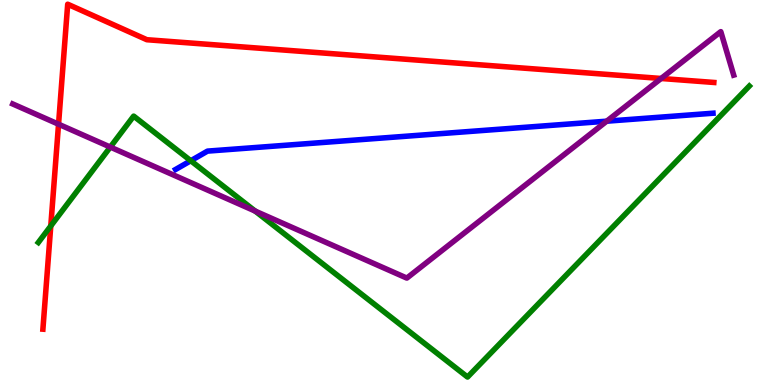[{'lines': ['blue', 'red'], 'intersections': []}, {'lines': ['green', 'red'], 'intersections': [{'x': 0.655, 'y': 4.13}]}, {'lines': ['purple', 'red'], 'intersections': [{'x': 0.755, 'y': 6.77}, {'x': 8.53, 'y': 7.96}]}, {'lines': ['blue', 'green'], 'intersections': [{'x': 2.46, 'y': 5.82}]}, {'lines': ['blue', 'purple'], 'intersections': [{'x': 7.83, 'y': 6.85}]}, {'lines': ['green', 'purple'], 'intersections': [{'x': 1.42, 'y': 6.18}, {'x': 3.29, 'y': 4.52}]}]